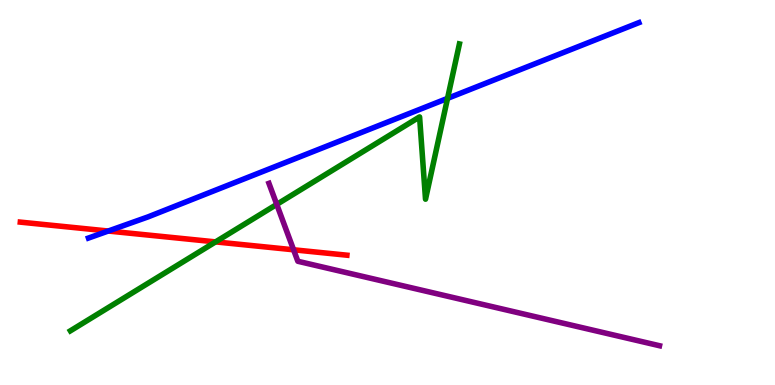[{'lines': ['blue', 'red'], 'intersections': [{'x': 1.4, 'y': 4.0}]}, {'lines': ['green', 'red'], 'intersections': [{'x': 2.78, 'y': 3.72}]}, {'lines': ['purple', 'red'], 'intersections': [{'x': 3.79, 'y': 3.51}]}, {'lines': ['blue', 'green'], 'intersections': [{'x': 5.77, 'y': 7.44}]}, {'lines': ['blue', 'purple'], 'intersections': []}, {'lines': ['green', 'purple'], 'intersections': [{'x': 3.57, 'y': 4.69}]}]